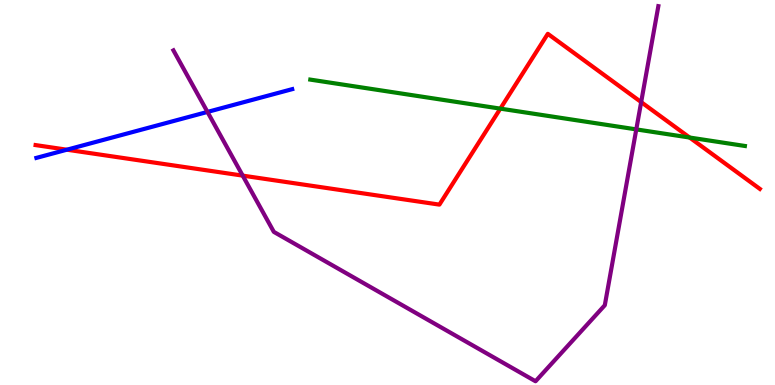[{'lines': ['blue', 'red'], 'intersections': [{'x': 0.863, 'y': 6.11}]}, {'lines': ['green', 'red'], 'intersections': [{'x': 6.46, 'y': 7.18}, {'x': 8.9, 'y': 6.43}]}, {'lines': ['purple', 'red'], 'intersections': [{'x': 3.13, 'y': 5.44}, {'x': 8.27, 'y': 7.35}]}, {'lines': ['blue', 'green'], 'intersections': []}, {'lines': ['blue', 'purple'], 'intersections': [{'x': 2.68, 'y': 7.09}]}, {'lines': ['green', 'purple'], 'intersections': [{'x': 8.21, 'y': 6.64}]}]